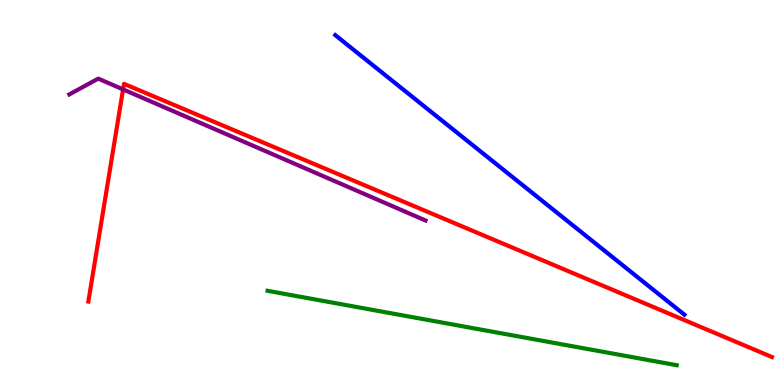[{'lines': ['blue', 'red'], 'intersections': []}, {'lines': ['green', 'red'], 'intersections': []}, {'lines': ['purple', 'red'], 'intersections': [{'x': 1.59, 'y': 7.68}]}, {'lines': ['blue', 'green'], 'intersections': []}, {'lines': ['blue', 'purple'], 'intersections': []}, {'lines': ['green', 'purple'], 'intersections': []}]